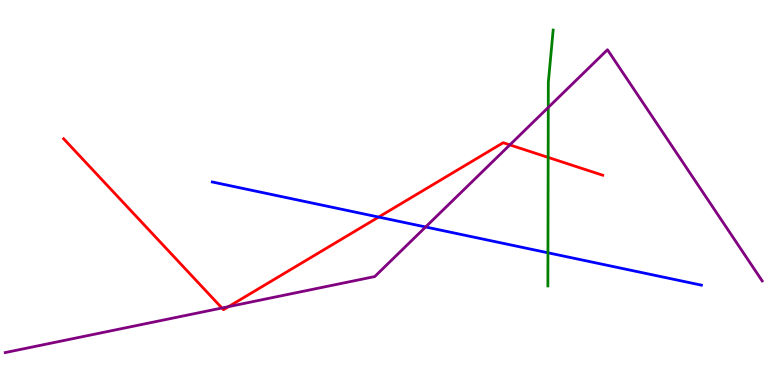[{'lines': ['blue', 'red'], 'intersections': [{'x': 4.89, 'y': 4.36}]}, {'lines': ['green', 'red'], 'intersections': [{'x': 7.07, 'y': 5.91}]}, {'lines': ['purple', 'red'], 'intersections': [{'x': 2.86, 'y': 2.0}, {'x': 2.95, 'y': 2.04}, {'x': 6.58, 'y': 6.24}]}, {'lines': ['blue', 'green'], 'intersections': [{'x': 7.07, 'y': 3.43}]}, {'lines': ['blue', 'purple'], 'intersections': [{'x': 5.49, 'y': 4.1}]}, {'lines': ['green', 'purple'], 'intersections': [{'x': 7.07, 'y': 7.21}]}]